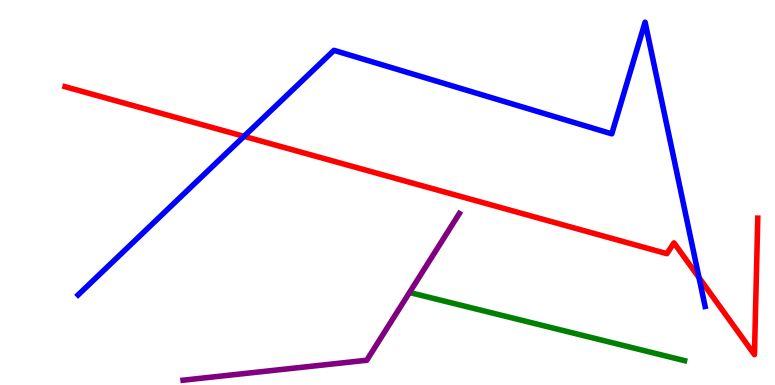[{'lines': ['blue', 'red'], 'intersections': [{'x': 3.15, 'y': 6.46}, {'x': 9.02, 'y': 2.79}]}, {'lines': ['green', 'red'], 'intersections': []}, {'lines': ['purple', 'red'], 'intersections': []}, {'lines': ['blue', 'green'], 'intersections': []}, {'lines': ['blue', 'purple'], 'intersections': []}, {'lines': ['green', 'purple'], 'intersections': []}]